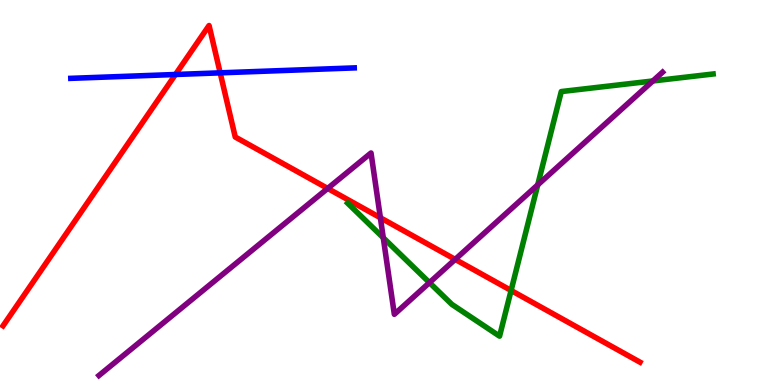[{'lines': ['blue', 'red'], 'intersections': [{'x': 2.26, 'y': 8.07}, {'x': 2.84, 'y': 8.11}]}, {'lines': ['green', 'red'], 'intersections': [{'x': 6.59, 'y': 2.46}]}, {'lines': ['purple', 'red'], 'intersections': [{'x': 4.23, 'y': 5.11}, {'x': 4.91, 'y': 4.34}, {'x': 5.87, 'y': 3.26}]}, {'lines': ['blue', 'green'], 'intersections': []}, {'lines': ['blue', 'purple'], 'intersections': []}, {'lines': ['green', 'purple'], 'intersections': [{'x': 4.95, 'y': 3.82}, {'x': 5.54, 'y': 2.66}, {'x': 6.94, 'y': 5.2}, {'x': 8.42, 'y': 7.9}]}]